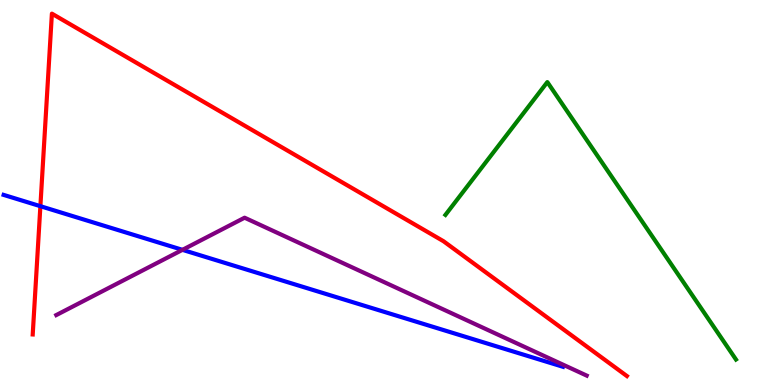[{'lines': ['blue', 'red'], 'intersections': [{'x': 0.521, 'y': 4.64}]}, {'lines': ['green', 'red'], 'intersections': []}, {'lines': ['purple', 'red'], 'intersections': []}, {'lines': ['blue', 'green'], 'intersections': []}, {'lines': ['blue', 'purple'], 'intersections': [{'x': 2.35, 'y': 3.51}]}, {'lines': ['green', 'purple'], 'intersections': []}]